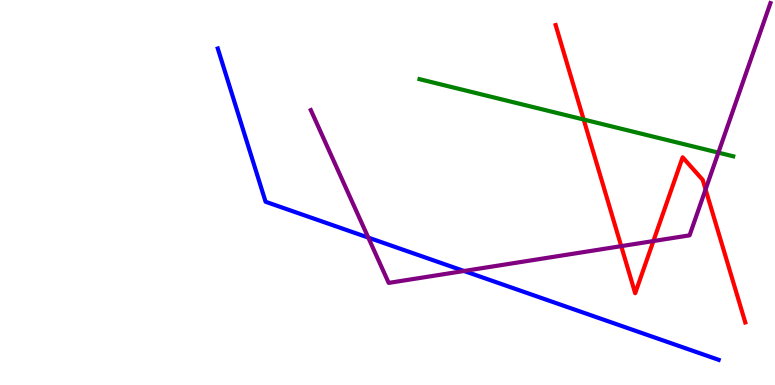[{'lines': ['blue', 'red'], 'intersections': []}, {'lines': ['green', 'red'], 'intersections': [{'x': 7.53, 'y': 6.9}]}, {'lines': ['purple', 'red'], 'intersections': [{'x': 8.02, 'y': 3.61}, {'x': 8.43, 'y': 3.74}, {'x': 9.1, 'y': 5.08}]}, {'lines': ['blue', 'green'], 'intersections': []}, {'lines': ['blue', 'purple'], 'intersections': [{'x': 4.75, 'y': 3.83}, {'x': 5.99, 'y': 2.96}]}, {'lines': ['green', 'purple'], 'intersections': [{'x': 9.27, 'y': 6.04}]}]